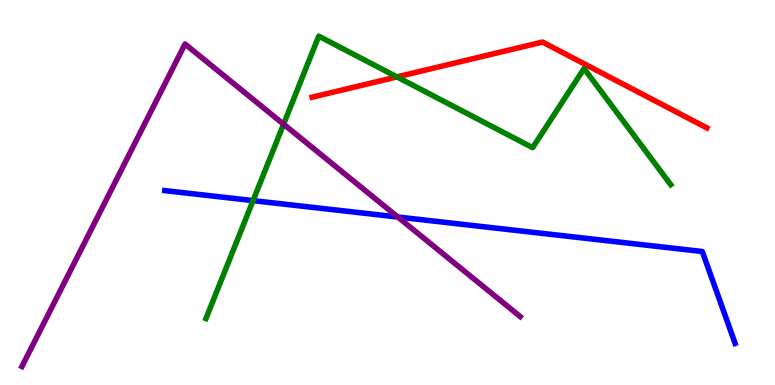[{'lines': ['blue', 'red'], 'intersections': []}, {'lines': ['green', 'red'], 'intersections': [{'x': 5.12, 'y': 8.0}]}, {'lines': ['purple', 'red'], 'intersections': []}, {'lines': ['blue', 'green'], 'intersections': [{'x': 3.27, 'y': 4.79}]}, {'lines': ['blue', 'purple'], 'intersections': [{'x': 5.13, 'y': 4.36}]}, {'lines': ['green', 'purple'], 'intersections': [{'x': 3.66, 'y': 6.77}]}]